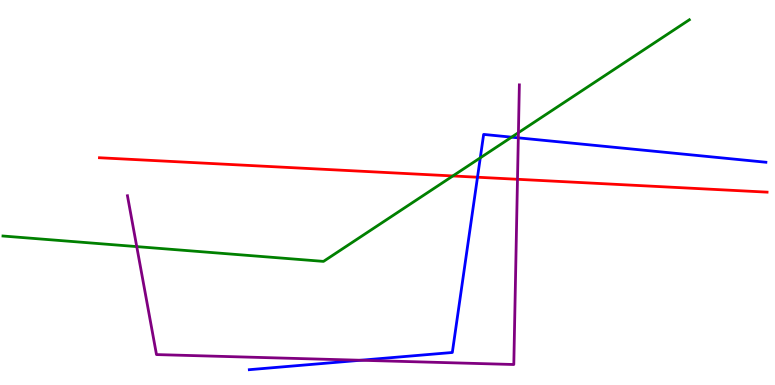[{'lines': ['blue', 'red'], 'intersections': [{'x': 6.16, 'y': 5.4}]}, {'lines': ['green', 'red'], 'intersections': [{'x': 5.84, 'y': 5.43}]}, {'lines': ['purple', 'red'], 'intersections': [{'x': 6.68, 'y': 5.34}]}, {'lines': ['blue', 'green'], 'intersections': [{'x': 6.2, 'y': 5.9}, {'x': 6.6, 'y': 6.44}]}, {'lines': ['blue', 'purple'], 'intersections': [{'x': 4.65, 'y': 0.643}, {'x': 6.69, 'y': 6.42}]}, {'lines': ['green', 'purple'], 'intersections': [{'x': 1.76, 'y': 3.59}, {'x': 6.69, 'y': 6.55}]}]